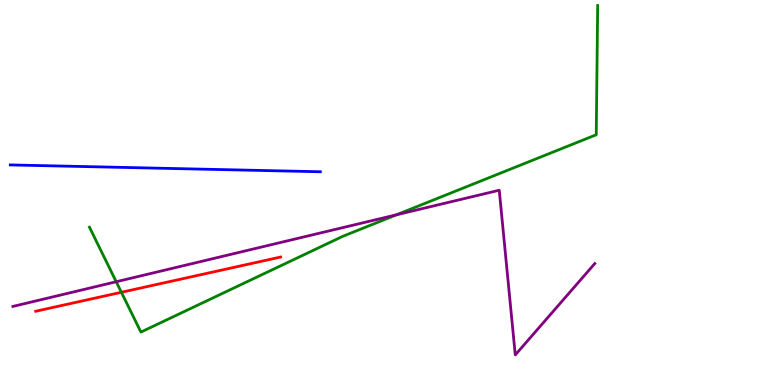[{'lines': ['blue', 'red'], 'intersections': []}, {'lines': ['green', 'red'], 'intersections': [{'x': 1.57, 'y': 2.41}]}, {'lines': ['purple', 'red'], 'intersections': []}, {'lines': ['blue', 'green'], 'intersections': []}, {'lines': ['blue', 'purple'], 'intersections': []}, {'lines': ['green', 'purple'], 'intersections': [{'x': 1.5, 'y': 2.68}, {'x': 5.12, 'y': 4.42}]}]